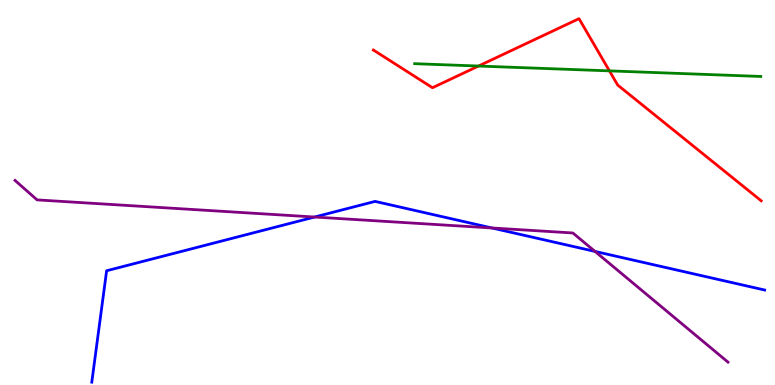[{'lines': ['blue', 'red'], 'intersections': []}, {'lines': ['green', 'red'], 'intersections': [{'x': 6.17, 'y': 8.28}, {'x': 7.86, 'y': 8.16}]}, {'lines': ['purple', 'red'], 'intersections': []}, {'lines': ['blue', 'green'], 'intersections': []}, {'lines': ['blue', 'purple'], 'intersections': [{'x': 4.06, 'y': 4.36}, {'x': 6.35, 'y': 4.08}, {'x': 7.68, 'y': 3.47}]}, {'lines': ['green', 'purple'], 'intersections': []}]